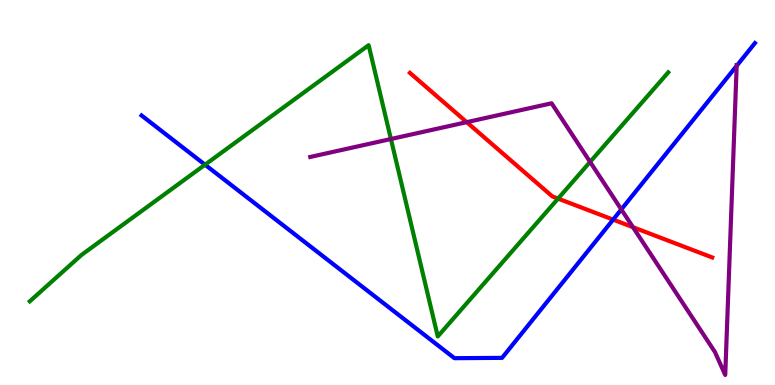[{'lines': ['blue', 'red'], 'intersections': [{'x': 7.91, 'y': 4.3}]}, {'lines': ['green', 'red'], 'intersections': [{'x': 7.2, 'y': 4.84}]}, {'lines': ['purple', 'red'], 'intersections': [{'x': 6.02, 'y': 6.83}, {'x': 8.17, 'y': 4.1}]}, {'lines': ['blue', 'green'], 'intersections': [{'x': 2.65, 'y': 5.72}]}, {'lines': ['blue', 'purple'], 'intersections': [{'x': 8.02, 'y': 4.56}, {'x': 9.51, 'y': 8.29}]}, {'lines': ['green', 'purple'], 'intersections': [{'x': 5.04, 'y': 6.39}, {'x': 7.61, 'y': 5.79}]}]